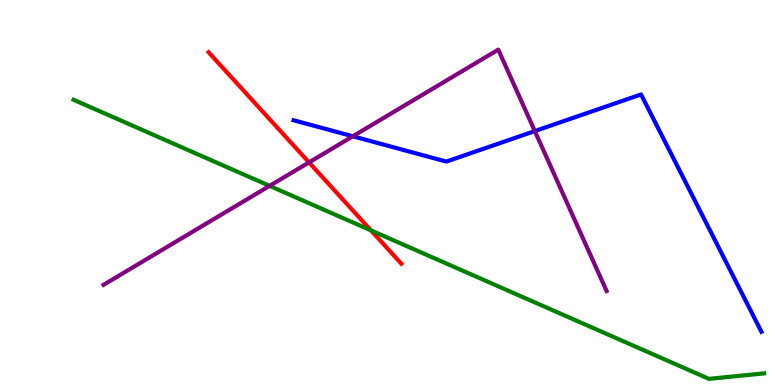[{'lines': ['blue', 'red'], 'intersections': []}, {'lines': ['green', 'red'], 'intersections': [{'x': 4.79, 'y': 4.01}]}, {'lines': ['purple', 'red'], 'intersections': [{'x': 3.99, 'y': 5.78}]}, {'lines': ['blue', 'green'], 'intersections': []}, {'lines': ['blue', 'purple'], 'intersections': [{'x': 4.55, 'y': 6.46}, {'x': 6.9, 'y': 6.6}]}, {'lines': ['green', 'purple'], 'intersections': [{'x': 3.48, 'y': 5.17}]}]